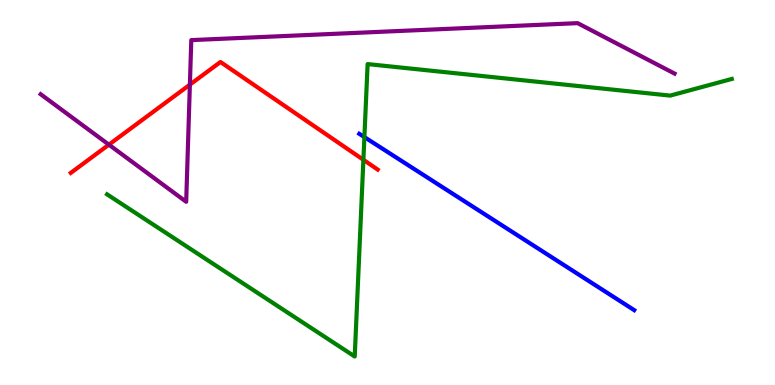[{'lines': ['blue', 'red'], 'intersections': []}, {'lines': ['green', 'red'], 'intersections': [{'x': 4.69, 'y': 5.85}]}, {'lines': ['purple', 'red'], 'intersections': [{'x': 1.41, 'y': 6.24}, {'x': 2.45, 'y': 7.8}]}, {'lines': ['blue', 'green'], 'intersections': [{'x': 4.7, 'y': 6.44}]}, {'lines': ['blue', 'purple'], 'intersections': []}, {'lines': ['green', 'purple'], 'intersections': []}]